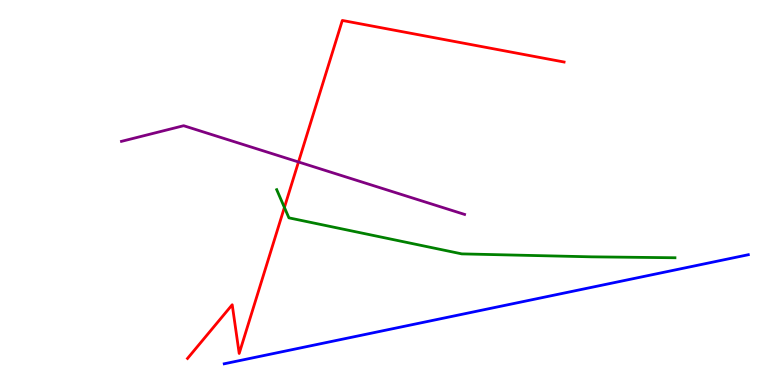[{'lines': ['blue', 'red'], 'intersections': []}, {'lines': ['green', 'red'], 'intersections': [{'x': 3.67, 'y': 4.61}]}, {'lines': ['purple', 'red'], 'intersections': [{'x': 3.85, 'y': 5.79}]}, {'lines': ['blue', 'green'], 'intersections': []}, {'lines': ['blue', 'purple'], 'intersections': []}, {'lines': ['green', 'purple'], 'intersections': []}]